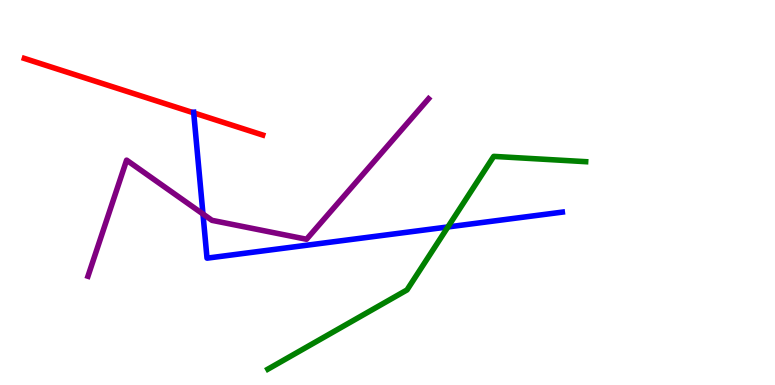[{'lines': ['blue', 'red'], 'intersections': [{'x': 2.5, 'y': 7.07}]}, {'lines': ['green', 'red'], 'intersections': []}, {'lines': ['purple', 'red'], 'intersections': []}, {'lines': ['blue', 'green'], 'intersections': [{'x': 5.78, 'y': 4.11}]}, {'lines': ['blue', 'purple'], 'intersections': [{'x': 2.62, 'y': 4.44}]}, {'lines': ['green', 'purple'], 'intersections': []}]